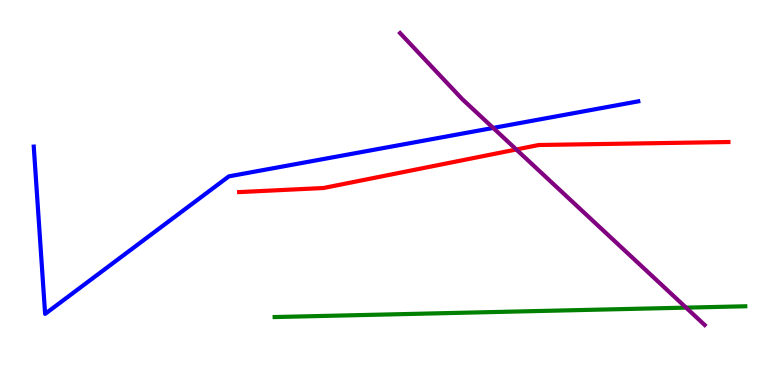[{'lines': ['blue', 'red'], 'intersections': []}, {'lines': ['green', 'red'], 'intersections': []}, {'lines': ['purple', 'red'], 'intersections': [{'x': 6.66, 'y': 6.12}]}, {'lines': ['blue', 'green'], 'intersections': []}, {'lines': ['blue', 'purple'], 'intersections': [{'x': 6.36, 'y': 6.68}]}, {'lines': ['green', 'purple'], 'intersections': [{'x': 8.85, 'y': 2.01}]}]